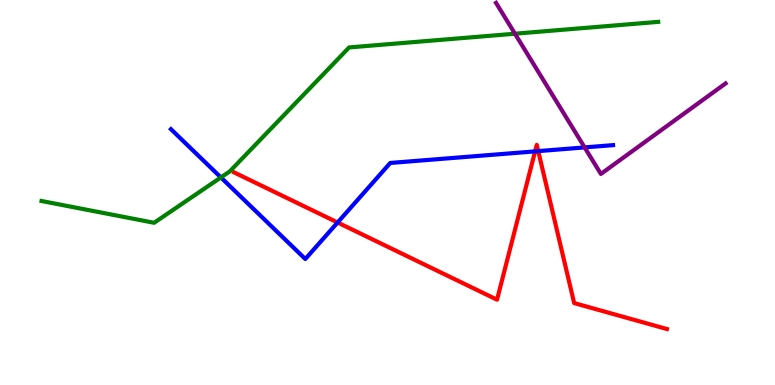[{'lines': ['blue', 'red'], 'intersections': [{'x': 4.36, 'y': 4.22}, {'x': 6.9, 'y': 6.07}, {'x': 6.95, 'y': 6.07}]}, {'lines': ['green', 'red'], 'intersections': []}, {'lines': ['purple', 'red'], 'intersections': []}, {'lines': ['blue', 'green'], 'intersections': [{'x': 2.85, 'y': 5.39}]}, {'lines': ['blue', 'purple'], 'intersections': [{'x': 7.54, 'y': 6.17}]}, {'lines': ['green', 'purple'], 'intersections': [{'x': 6.64, 'y': 9.12}]}]